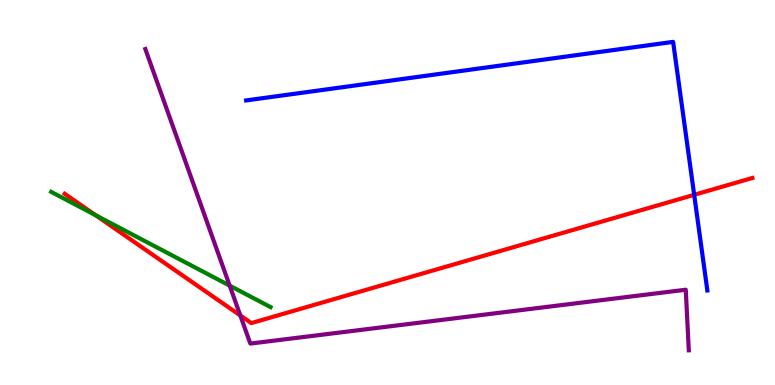[{'lines': ['blue', 'red'], 'intersections': [{'x': 8.96, 'y': 4.94}]}, {'lines': ['green', 'red'], 'intersections': [{'x': 1.23, 'y': 4.41}]}, {'lines': ['purple', 'red'], 'intersections': [{'x': 3.1, 'y': 1.81}]}, {'lines': ['blue', 'green'], 'intersections': []}, {'lines': ['blue', 'purple'], 'intersections': []}, {'lines': ['green', 'purple'], 'intersections': [{'x': 2.96, 'y': 2.58}]}]